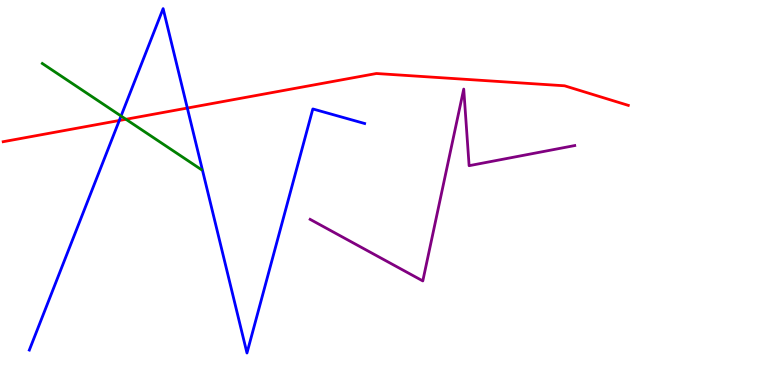[{'lines': ['blue', 'red'], 'intersections': [{'x': 1.54, 'y': 6.87}, {'x': 2.42, 'y': 7.19}]}, {'lines': ['green', 'red'], 'intersections': [{'x': 1.62, 'y': 6.9}]}, {'lines': ['purple', 'red'], 'intersections': []}, {'lines': ['blue', 'green'], 'intersections': [{'x': 1.56, 'y': 6.99}]}, {'lines': ['blue', 'purple'], 'intersections': []}, {'lines': ['green', 'purple'], 'intersections': []}]